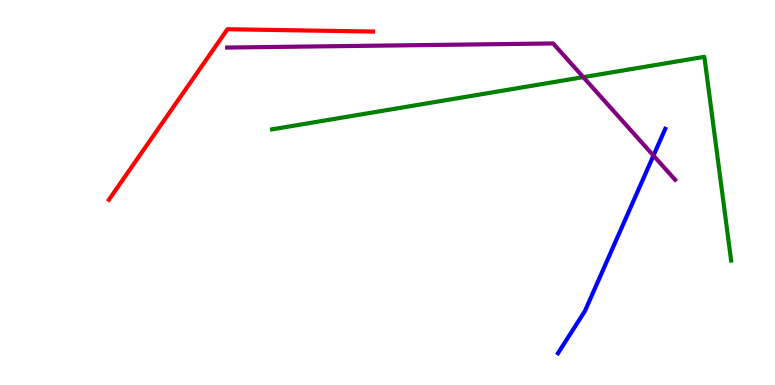[{'lines': ['blue', 'red'], 'intersections': []}, {'lines': ['green', 'red'], 'intersections': []}, {'lines': ['purple', 'red'], 'intersections': []}, {'lines': ['blue', 'green'], 'intersections': []}, {'lines': ['blue', 'purple'], 'intersections': [{'x': 8.43, 'y': 5.96}]}, {'lines': ['green', 'purple'], 'intersections': [{'x': 7.53, 'y': 8.0}]}]